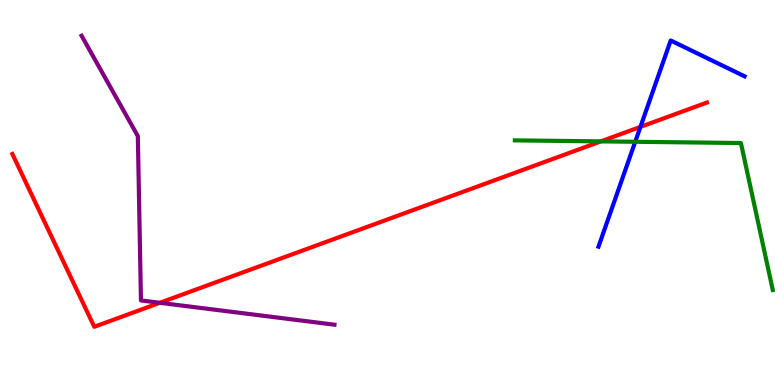[{'lines': ['blue', 'red'], 'intersections': [{'x': 8.26, 'y': 6.7}]}, {'lines': ['green', 'red'], 'intersections': [{'x': 7.75, 'y': 6.33}]}, {'lines': ['purple', 'red'], 'intersections': [{'x': 2.06, 'y': 2.14}]}, {'lines': ['blue', 'green'], 'intersections': [{'x': 8.2, 'y': 6.32}]}, {'lines': ['blue', 'purple'], 'intersections': []}, {'lines': ['green', 'purple'], 'intersections': []}]